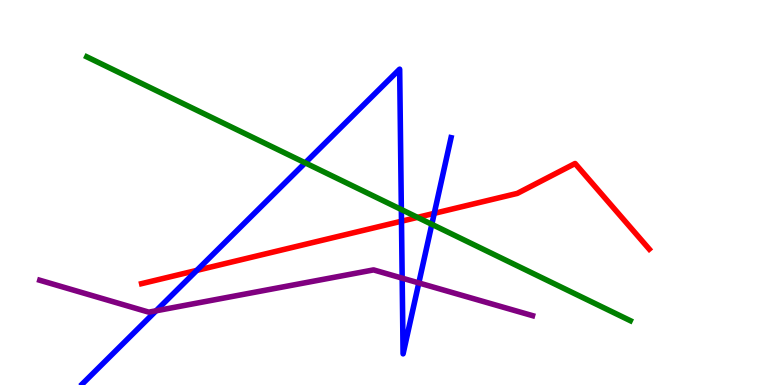[{'lines': ['blue', 'red'], 'intersections': [{'x': 2.54, 'y': 2.98}, {'x': 5.18, 'y': 4.25}, {'x': 5.6, 'y': 4.46}]}, {'lines': ['green', 'red'], 'intersections': [{'x': 5.39, 'y': 4.35}]}, {'lines': ['purple', 'red'], 'intersections': []}, {'lines': ['blue', 'green'], 'intersections': [{'x': 3.94, 'y': 5.77}, {'x': 5.18, 'y': 4.56}, {'x': 5.57, 'y': 4.17}]}, {'lines': ['blue', 'purple'], 'intersections': [{'x': 2.01, 'y': 1.93}, {'x': 5.19, 'y': 2.78}, {'x': 5.4, 'y': 2.65}]}, {'lines': ['green', 'purple'], 'intersections': []}]